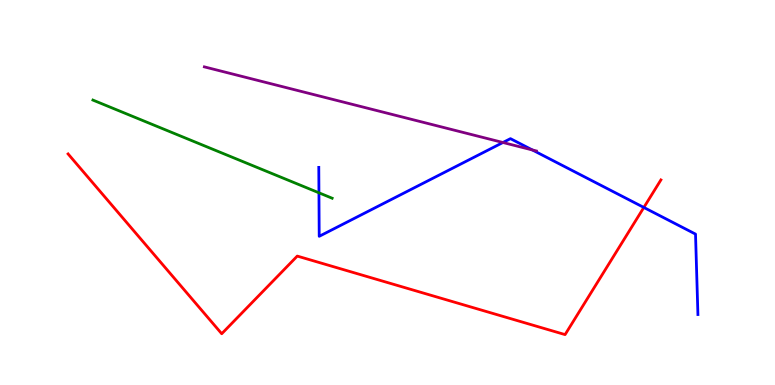[{'lines': ['blue', 'red'], 'intersections': [{'x': 8.31, 'y': 4.61}]}, {'lines': ['green', 'red'], 'intersections': []}, {'lines': ['purple', 'red'], 'intersections': []}, {'lines': ['blue', 'green'], 'intersections': [{'x': 4.12, 'y': 4.99}]}, {'lines': ['blue', 'purple'], 'intersections': [{'x': 6.49, 'y': 6.3}, {'x': 6.87, 'y': 6.1}]}, {'lines': ['green', 'purple'], 'intersections': []}]